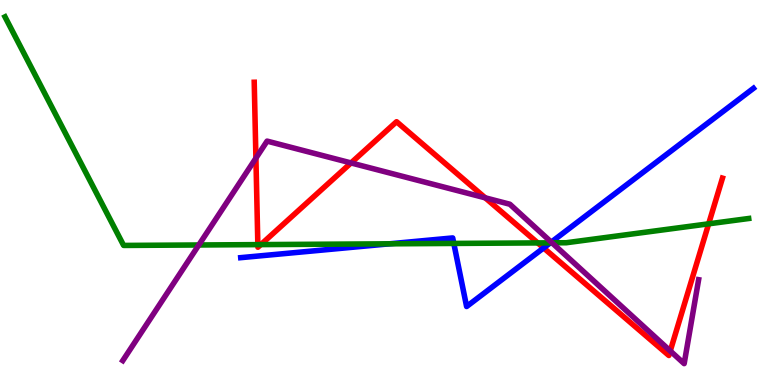[{'lines': ['blue', 'red'], 'intersections': [{'x': 7.01, 'y': 3.56}]}, {'lines': ['green', 'red'], 'intersections': [{'x': 3.33, 'y': 3.65}, {'x': 3.37, 'y': 3.65}, {'x': 6.94, 'y': 3.69}, {'x': 9.14, 'y': 4.19}]}, {'lines': ['purple', 'red'], 'intersections': [{'x': 3.3, 'y': 5.89}, {'x': 4.53, 'y': 5.77}, {'x': 6.26, 'y': 4.86}, {'x': 8.65, 'y': 0.885}]}, {'lines': ['blue', 'green'], 'intersections': [{'x': 5.03, 'y': 3.67}, {'x': 5.86, 'y': 3.68}, {'x': 7.1, 'y': 3.69}]}, {'lines': ['blue', 'purple'], 'intersections': [{'x': 7.11, 'y': 3.71}]}, {'lines': ['green', 'purple'], 'intersections': [{'x': 2.57, 'y': 3.64}, {'x': 7.12, 'y': 3.69}]}]